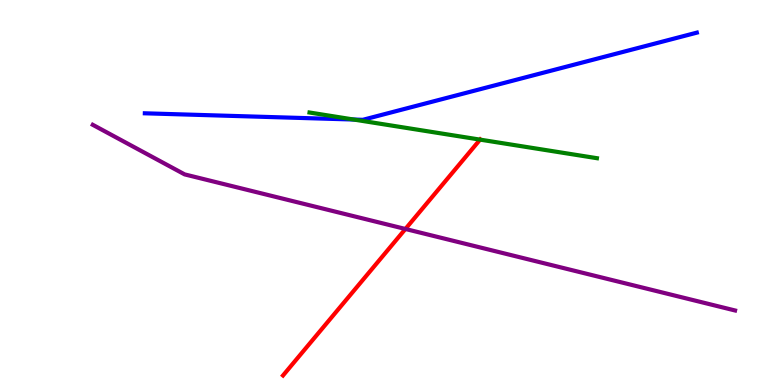[{'lines': ['blue', 'red'], 'intersections': []}, {'lines': ['green', 'red'], 'intersections': [{'x': 6.19, 'y': 6.37}]}, {'lines': ['purple', 'red'], 'intersections': [{'x': 5.23, 'y': 4.05}]}, {'lines': ['blue', 'green'], 'intersections': [{'x': 4.56, 'y': 6.9}]}, {'lines': ['blue', 'purple'], 'intersections': []}, {'lines': ['green', 'purple'], 'intersections': []}]